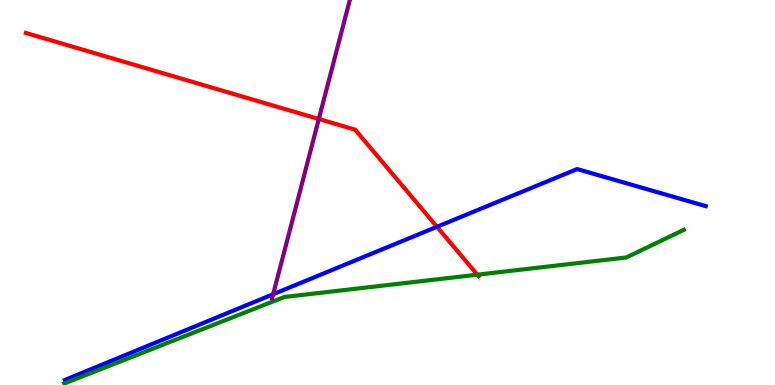[{'lines': ['blue', 'red'], 'intersections': [{'x': 5.64, 'y': 4.11}]}, {'lines': ['green', 'red'], 'intersections': [{'x': 6.16, 'y': 2.87}]}, {'lines': ['purple', 'red'], 'intersections': [{'x': 4.11, 'y': 6.91}]}, {'lines': ['blue', 'green'], 'intersections': []}, {'lines': ['blue', 'purple'], 'intersections': [{'x': 3.52, 'y': 2.36}]}, {'lines': ['green', 'purple'], 'intersections': []}]